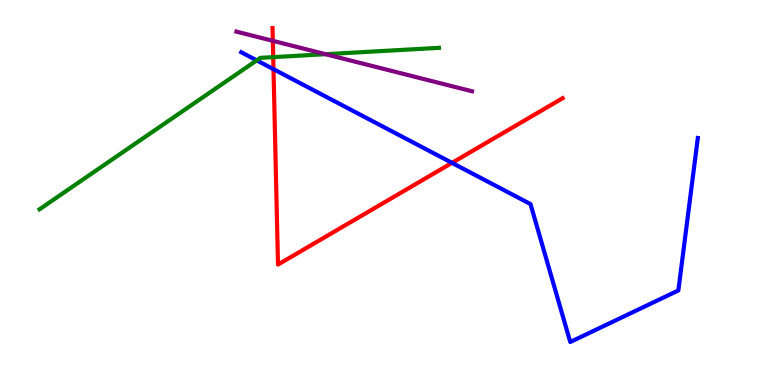[{'lines': ['blue', 'red'], 'intersections': [{'x': 3.53, 'y': 8.2}, {'x': 5.83, 'y': 5.77}]}, {'lines': ['green', 'red'], 'intersections': [{'x': 3.53, 'y': 8.52}]}, {'lines': ['purple', 'red'], 'intersections': [{'x': 3.52, 'y': 8.94}]}, {'lines': ['blue', 'green'], 'intersections': [{'x': 3.31, 'y': 8.43}]}, {'lines': ['blue', 'purple'], 'intersections': []}, {'lines': ['green', 'purple'], 'intersections': [{'x': 4.2, 'y': 8.59}]}]